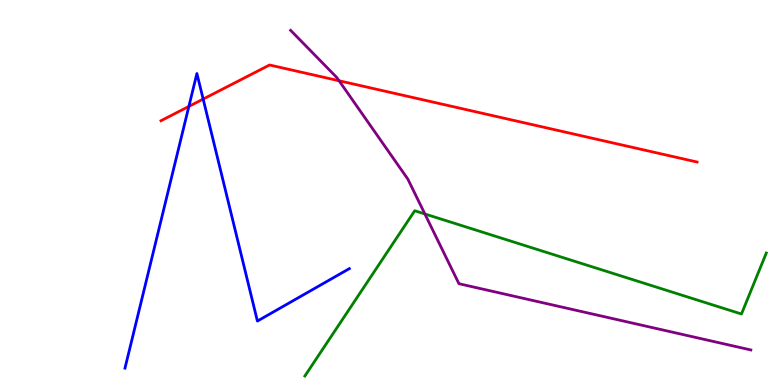[{'lines': ['blue', 'red'], 'intersections': [{'x': 2.44, 'y': 7.24}, {'x': 2.62, 'y': 7.43}]}, {'lines': ['green', 'red'], 'intersections': []}, {'lines': ['purple', 'red'], 'intersections': [{'x': 4.38, 'y': 7.9}]}, {'lines': ['blue', 'green'], 'intersections': []}, {'lines': ['blue', 'purple'], 'intersections': []}, {'lines': ['green', 'purple'], 'intersections': [{'x': 5.48, 'y': 4.44}]}]